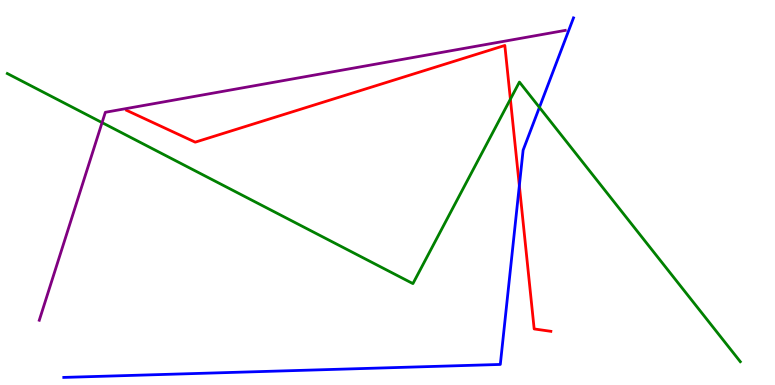[{'lines': ['blue', 'red'], 'intersections': [{'x': 6.7, 'y': 5.18}]}, {'lines': ['green', 'red'], 'intersections': [{'x': 6.59, 'y': 7.42}]}, {'lines': ['purple', 'red'], 'intersections': []}, {'lines': ['blue', 'green'], 'intersections': [{'x': 6.96, 'y': 7.21}]}, {'lines': ['blue', 'purple'], 'intersections': []}, {'lines': ['green', 'purple'], 'intersections': [{'x': 1.32, 'y': 6.82}]}]